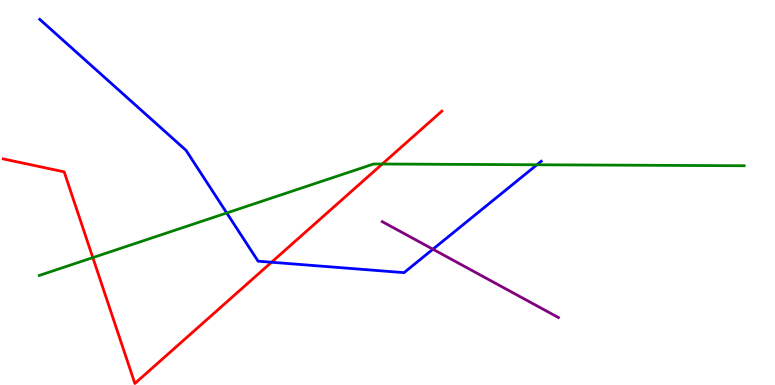[{'lines': ['blue', 'red'], 'intersections': [{'x': 3.5, 'y': 3.19}]}, {'lines': ['green', 'red'], 'intersections': [{'x': 1.2, 'y': 3.31}, {'x': 4.93, 'y': 5.74}]}, {'lines': ['purple', 'red'], 'intersections': []}, {'lines': ['blue', 'green'], 'intersections': [{'x': 2.93, 'y': 4.47}, {'x': 6.93, 'y': 5.72}]}, {'lines': ['blue', 'purple'], 'intersections': [{'x': 5.59, 'y': 3.53}]}, {'lines': ['green', 'purple'], 'intersections': []}]